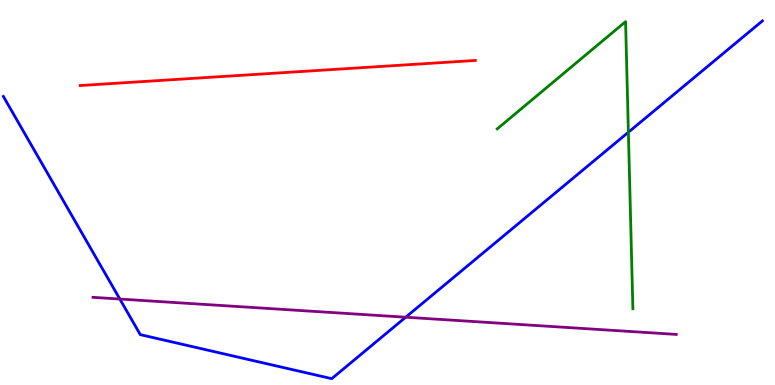[{'lines': ['blue', 'red'], 'intersections': []}, {'lines': ['green', 'red'], 'intersections': []}, {'lines': ['purple', 'red'], 'intersections': []}, {'lines': ['blue', 'green'], 'intersections': [{'x': 8.11, 'y': 6.57}]}, {'lines': ['blue', 'purple'], 'intersections': [{'x': 1.55, 'y': 2.23}, {'x': 5.24, 'y': 1.76}]}, {'lines': ['green', 'purple'], 'intersections': []}]